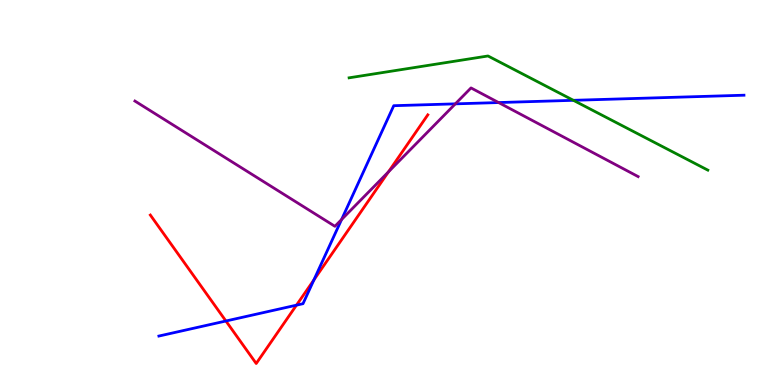[{'lines': ['blue', 'red'], 'intersections': [{'x': 2.91, 'y': 1.66}, {'x': 3.83, 'y': 2.07}, {'x': 4.05, 'y': 2.73}]}, {'lines': ['green', 'red'], 'intersections': []}, {'lines': ['purple', 'red'], 'intersections': [{'x': 5.01, 'y': 5.54}]}, {'lines': ['blue', 'green'], 'intersections': [{'x': 7.4, 'y': 7.39}]}, {'lines': ['blue', 'purple'], 'intersections': [{'x': 4.41, 'y': 4.3}, {'x': 5.88, 'y': 7.3}, {'x': 6.43, 'y': 7.34}]}, {'lines': ['green', 'purple'], 'intersections': []}]